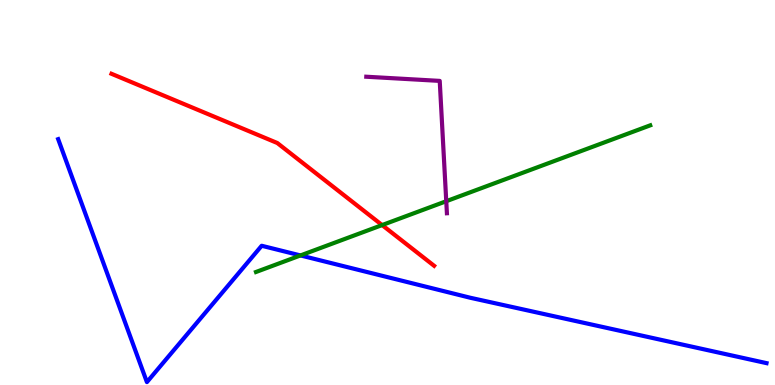[{'lines': ['blue', 'red'], 'intersections': []}, {'lines': ['green', 'red'], 'intersections': [{'x': 4.93, 'y': 4.15}]}, {'lines': ['purple', 'red'], 'intersections': []}, {'lines': ['blue', 'green'], 'intersections': [{'x': 3.88, 'y': 3.37}]}, {'lines': ['blue', 'purple'], 'intersections': []}, {'lines': ['green', 'purple'], 'intersections': [{'x': 5.76, 'y': 4.77}]}]